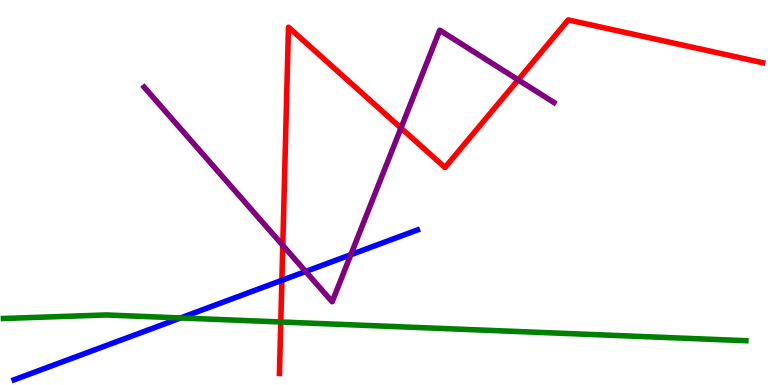[{'lines': ['blue', 'red'], 'intersections': [{'x': 3.64, 'y': 2.72}]}, {'lines': ['green', 'red'], 'intersections': [{'x': 3.62, 'y': 1.64}]}, {'lines': ['purple', 'red'], 'intersections': [{'x': 3.65, 'y': 3.63}, {'x': 5.17, 'y': 6.67}, {'x': 6.69, 'y': 7.93}]}, {'lines': ['blue', 'green'], 'intersections': [{'x': 2.33, 'y': 1.74}]}, {'lines': ['blue', 'purple'], 'intersections': [{'x': 3.94, 'y': 2.95}, {'x': 4.53, 'y': 3.38}]}, {'lines': ['green', 'purple'], 'intersections': []}]